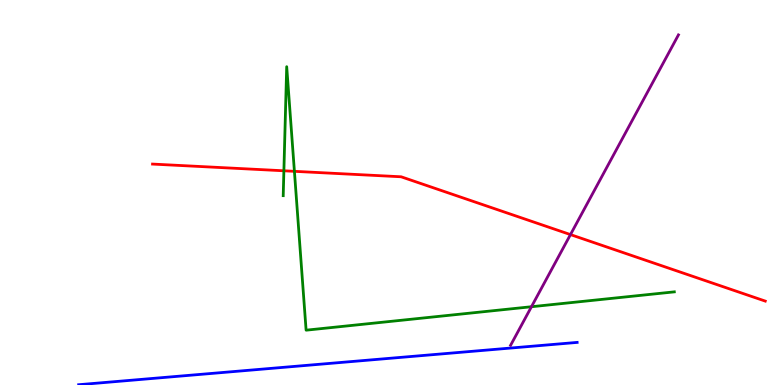[{'lines': ['blue', 'red'], 'intersections': []}, {'lines': ['green', 'red'], 'intersections': [{'x': 3.66, 'y': 5.56}, {'x': 3.8, 'y': 5.55}]}, {'lines': ['purple', 'red'], 'intersections': [{'x': 7.36, 'y': 3.91}]}, {'lines': ['blue', 'green'], 'intersections': []}, {'lines': ['blue', 'purple'], 'intersections': []}, {'lines': ['green', 'purple'], 'intersections': [{'x': 6.86, 'y': 2.03}]}]